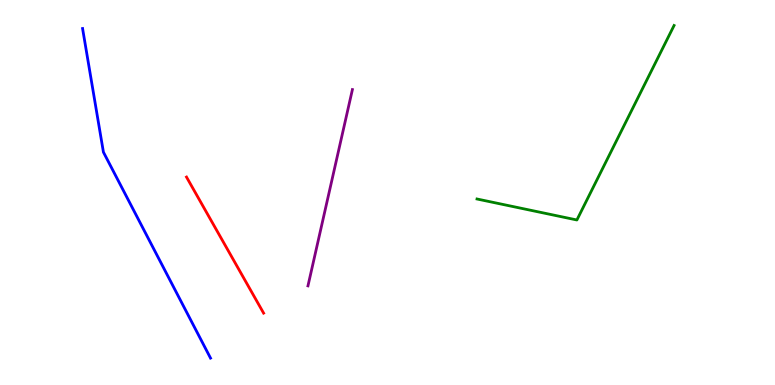[{'lines': ['blue', 'red'], 'intersections': []}, {'lines': ['green', 'red'], 'intersections': []}, {'lines': ['purple', 'red'], 'intersections': []}, {'lines': ['blue', 'green'], 'intersections': []}, {'lines': ['blue', 'purple'], 'intersections': []}, {'lines': ['green', 'purple'], 'intersections': []}]